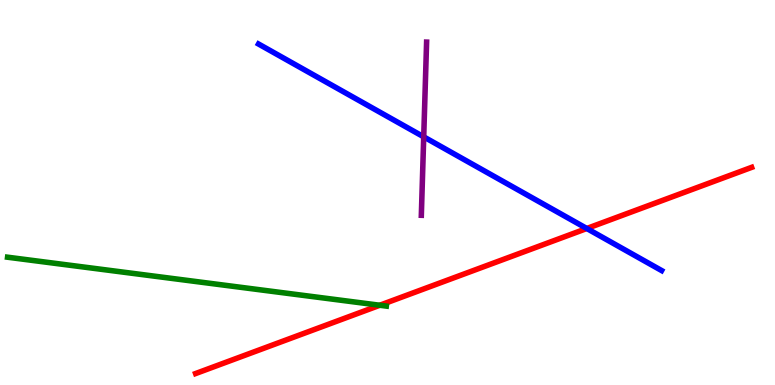[{'lines': ['blue', 'red'], 'intersections': [{'x': 7.57, 'y': 4.07}]}, {'lines': ['green', 'red'], 'intersections': [{'x': 4.9, 'y': 2.07}]}, {'lines': ['purple', 'red'], 'intersections': []}, {'lines': ['blue', 'green'], 'intersections': []}, {'lines': ['blue', 'purple'], 'intersections': [{'x': 5.47, 'y': 6.45}]}, {'lines': ['green', 'purple'], 'intersections': []}]